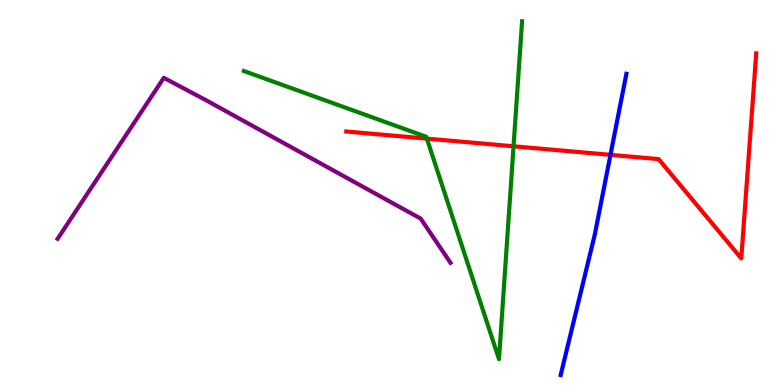[{'lines': ['blue', 'red'], 'intersections': [{'x': 7.88, 'y': 5.98}]}, {'lines': ['green', 'red'], 'intersections': [{'x': 5.51, 'y': 6.4}, {'x': 6.63, 'y': 6.2}]}, {'lines': ['purple', 'red'], 'intersections': []}, {'lines': ['blue', 'green'], 'intersections': []}, {'lines': ['blue', 'purple'], 'intersections': []}, {'lines': ['green', 'purple'], 'intersections': []}]